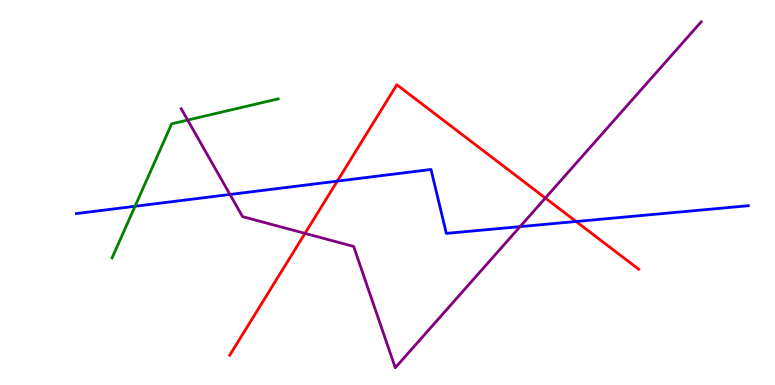[{'lines': ['blue', 'red'], 'intersections': [{'x': 4.35, 'y': 5.3}, {'x': 7.43, 'y': 4.25}]}, {'lines': ['green', 'red'], 'intersections': []}, {'lines': ['purple', 'red'], 'intersections': [{'x': 3.94, 'y': 3.94}, {'x': 7.04, 'y': 4.86}]}, {'lines': ['blue', 'green'], 'intersections': [{'x': 1.74, 'y': 4.64}]}, {'lines': ['blue', 'purple'], 'intersections': [{'x': 2.97, 'y': 4.95}, {'x': 6.71, 'y': 4.11}]}, {'lines': ['green', 'purple'], 'intersections': [{'x': 2.42, 'y': 6.88}]}]